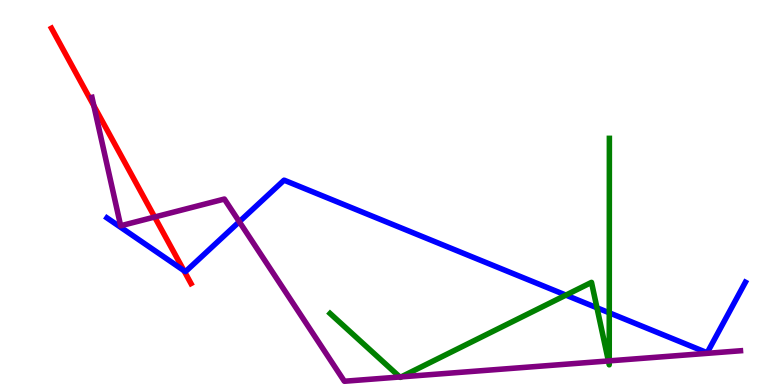[{'lines': ['blue', 'red'], 'intersections': [{'x': 2.37, 'y': 2.97}]}, {'lines': ['green', 'red'], 'intersections': []}, {'lines': ['purple', 'red'], 'intersections': [{'x': 1.21, 'y': 7.25}, {'x': 2.0, 'y': 4.36}]}, {'lines': ['blue', 'green'], 'intersections': [{'x': 7.3, 'y': 2.33}, {'x': 7.7, 'y': 2.01}, {'x': 7.86, 'y': 1.88}]}, {'lines': ['blue', 'purple'], 'intersections': [{'x': 3.09, 'y': 4.24}]}, {'lines': ['green', 'purple'], 'intersections': [{'x': 5.16, 'y': 0.208}, {'x': 5.18, 'y': 0.211}, {'x': 7.85, 'y': 0.625}, {'x': 7.86, 'y': 0.627}]}]